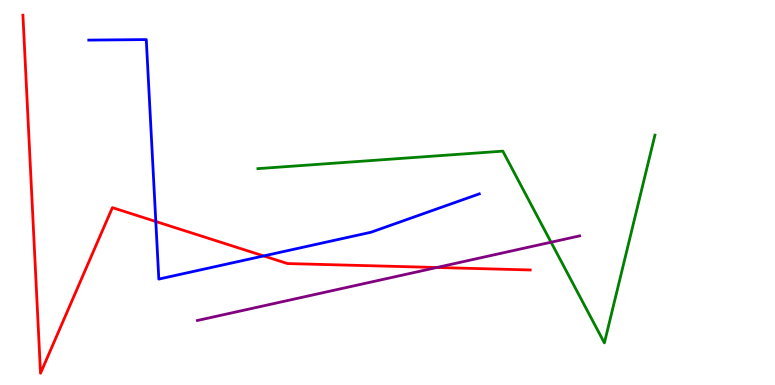[{'lines': ['blue', 'red'], 'intersections': [{'x': 2.01, 'y': 4.25}, {'x': 3.4, 'y': 3.35}]}, {'lines': ['green', 'red'], 'intersections': []}, {'lines': ['purple', 'red'], 'intersections': [{'x': 5.64, 'y': 3.05}]}, {'lines': ['blue', 'green'], 'intersections': []}, {'lines': ['blue', 'purple'], 'intersections': []}, {'lines': ['green', 'purple'], 'intersections': [{'x': 7.11, 'y': 3.71}]}]